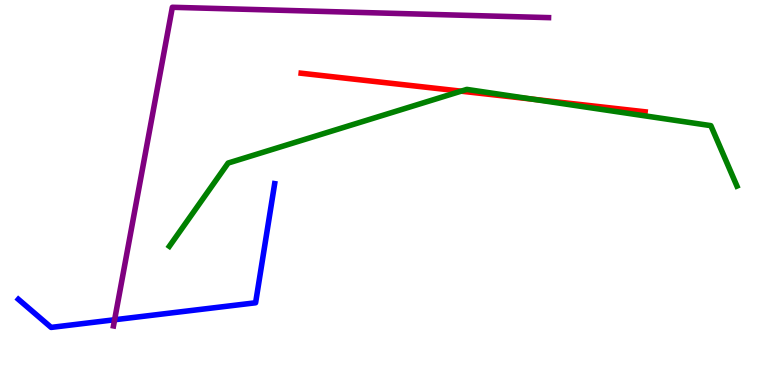[{'lines': ['blue', 'red'], 'intersections': []}, {'lines': ['green', 'red'], 'intersections': [{'x': 5.95, 'y': 7.63}, {'x': 6.88, 'y': 7.42}]}, {'lines': ['purple', 'red'], 'intersections': []}, {'lines': ['blue', 'green'], 'intersections': []}, {'lines': ['blue', 'purple'], 'intersections': [{'x': 1.48, 'y': 1.69}]}, {'lines': ['green', 'purple'], 'intersections': []}]